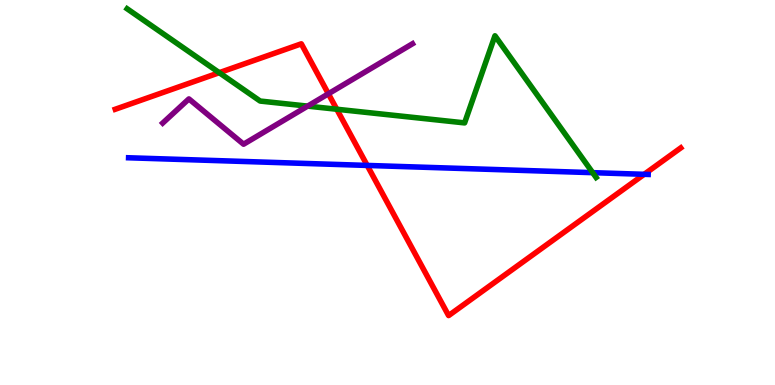[{'lines': ['blue', 'red'], 'intersections': [{'x': 4.74, 'y': 5.7}, {'x': 8.31, 'y': 5.47}]}, {'lines': ['green', 'red'], 'intersections': [{'x': 2.83, 'y': 8.11}, {'x': 4.35, 'y': 7.16}]}, {'lines': ['purple', 'red'], 'intersections': [{'x': 4.24, 'y': 7.56}]}, {'lines': ['blue', 'green'], 'intersections': [{'x': 7.65, 'y': 5.52}]}, {'lines': ['blue', 'purple'], 'intersections': []}, {'lines': ['green', 'purple'], 'intersections': [{'x': 3.97, 'y': 7.24}]}]